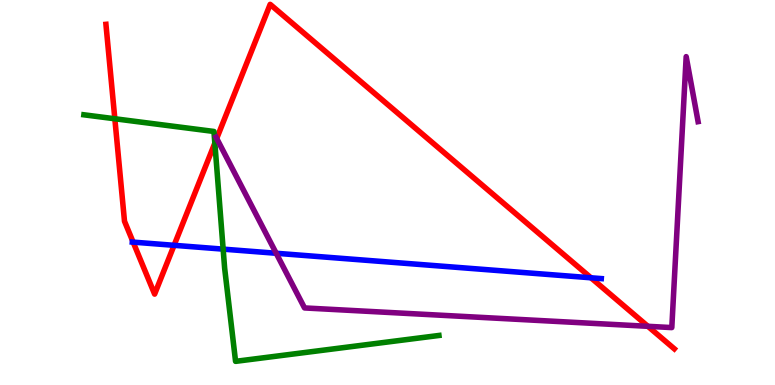[{'lines': ['blue', 'red'], 'intersections': [{'x': 1.72, 'y': 3.71}, {'x': 2.25, 'y': 3.63}, {'x': 7.63, 'y': 2.78}]}, {'lines': ['green', 'red'], 'intersections': [{'x': 1.48, 'y': 6.92}, {'x': 2.77, 'y': 6.28}]}, {'lines': ['purple', 'red'], 'intersections': [{'x': 2.8, 'y': 6.4}, {'x': 8.36, 'y': 1.52}]}, {'lines': ['blue', 'green'], 'intersections': [{'x': 2.88, 'y': 3.53}]}, {'lines': ['blue', 'purple'], 'intersections': [{'x': 3.56, 'y': 3.42}]}, {'lines': ['green', 'purple'], 'intersections': []}]